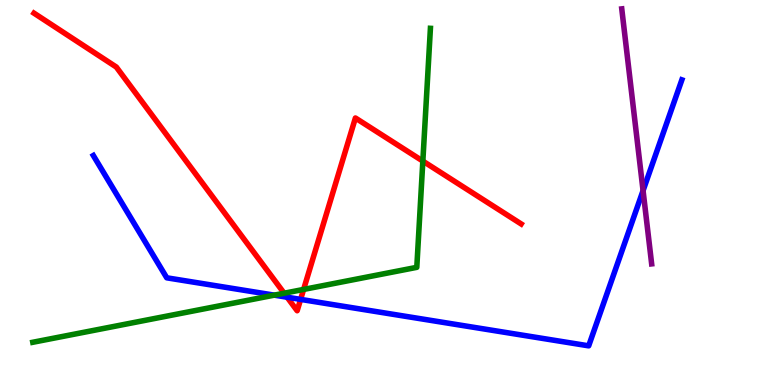[{'lines': ['blue', 'red'], 'intersections': [{'x': 3.7, 'y': 2.28}, {'x': 3.88, 'y': 2.22}]}, {'lines': ['green', 'red'], 'intersections': [{'x': 3.67, 'y': 2.38}, {'x': 3.92, 'y': 2.48}, {'x': 5.46, 'y': 5.82}]}, {'lines': ['purple', 'red'], 'intersections': []}, {'lines': ['blue', 'green'], 'intersections': [{'x': 3.54, 'y': 2.33}]}, {'lines': ['blue', 'purple'], 'intersections': [{'x': 8.3, 'y': 5.05}]}, {'lines': ['green', 'purple'], 'intersections': []}]